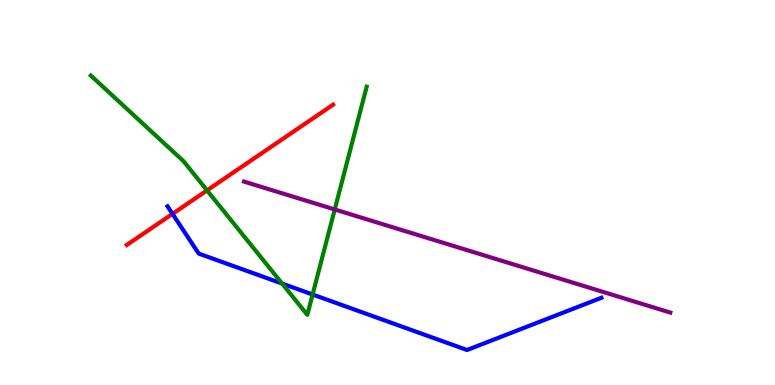[{'lines': ['blue', 'red'], 'intersections': [{'x': 2.23, 'y': 4.44}]}, {'lines': ['green', 'red'], 'intersections': [{'x': 2.67, 'y': 5.05}]}, {'lines': ['purple', 'red'], 'intersections': []}, {'lines': ['blue', 'green'], 'intersections': [{'x': 3.64, 'y': 2.63}, {'x': 4.03, 'y': 2.35}]}, {'lines': ['blue', 'purple'], 'intersections': []}, {'lines': ['green', 'purple'], 'intersections': [{'x': 4.32, 'y': 4.56}]}]